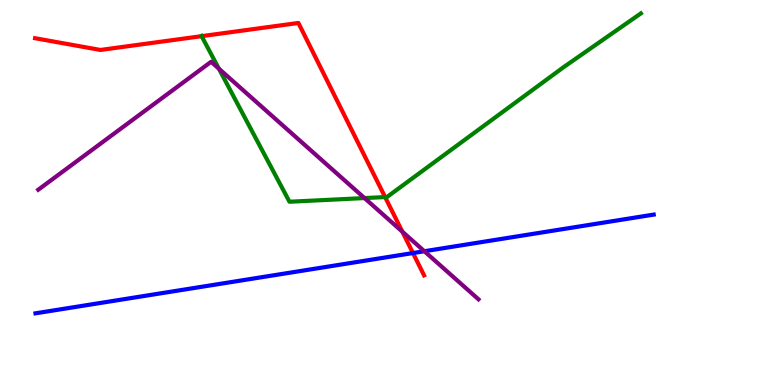[{'lines': ['blue', 'red'], 'intersections': [{'x': 5.33, 'y': 3.43}]}, {'lines': ['green', 'red'], 'intersections': [{'x': 2.6, 'y': 9.06}, {'x': 4.97, 'y': 4.88}]}, {'lines': ['purple', 'red'], 'intersections': [{'x': 5.19, 'y': 3.98}]}, {'lines': ['blue', 'green'], 'intersections': []}, {'lines': ['blue', 'purple'], 'intersections': [{'x': 5.48, 'y': 3.47}]}, {'lines': ['green', 'purple'], 'intersections': [{'x': 2.82, 'y': 8.22}, {'x': 4.7, 'y': 4.86}]}]